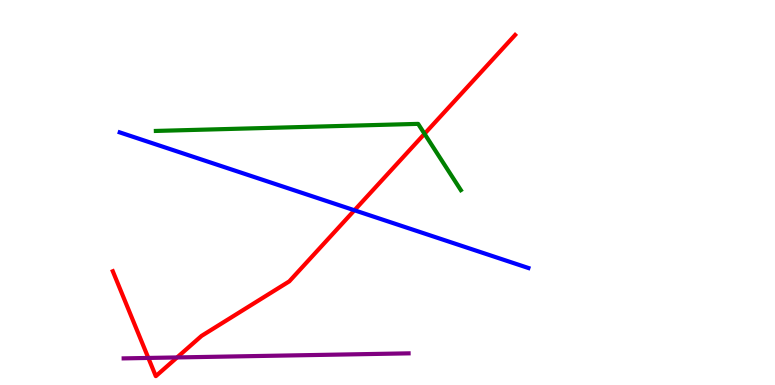[{'lines': ['blue', 'red'], 'intersections': [{'x': 4.57, 'y': 4.54}]}, {'lines': ['green', 'red'], 'intersections': [{'x': 5.48, 'y': 6.52}]}, {'lines': ['purple', 'red'], 'intersections': [{'x': 1.91, 'y': 0.703}, {'x': 2.28, 'y': 0.716}]}, {'lines': ['blue', 'green'], 'intersections': []}, {'lines': ['blue', 'purple'], 'intersections': []}, {'lines': ['green', 'purple'], 'intersections': []}]